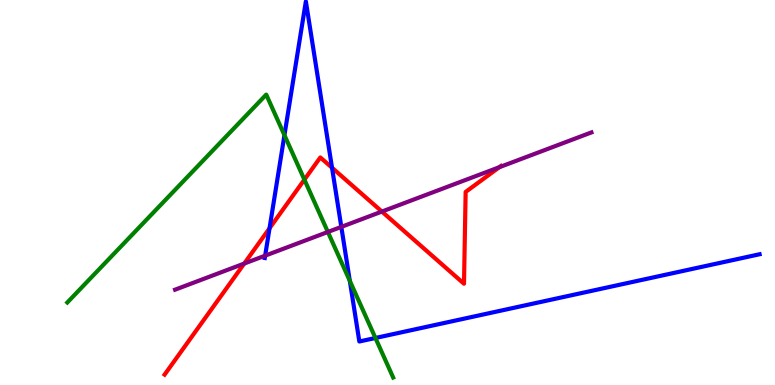[{'lines': ['blue', 'red'], 'intersections': [{'x': 3.48, 'y': 4.07}, {'x': 4.28, 'y': 5.64}]}, {'lines': ['green', 'red'], 'intersections': [{'x': 3.93, 'y': 5.33}]}, {'lines': ['purple', 'red'], 'intersections': [{'x': 3.15, 'y': 3.15}, {'x': 4.93, 'y': 4.5}, {'x': 6.44, 'y': 5.66}]}, {'lines': ['blue', 'green'], 'intersections': [{'x': 3.67, 'y': 6.49}, {'x': 4.51, 'y': 2.71}, {'x': 4.84, 'y': 1.22}]}, {'lines': ['blue', 'purple'], 'intersections': [{'x': 3.42, 'y': 3.36}, {'x': 4.4, 'y': 4.11}]}, {'lines': ['green', 'purple'], 'intersections': [{'x': 4.23, 'y': 3.97}]}]